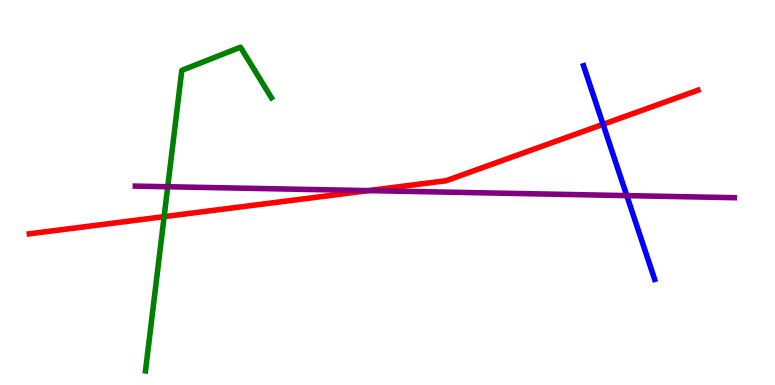[{'lines': ['blue', 'red'], 'intersections': [{'x': 7.78, 'y': 6.77}]}, {'lines': ['green', 'red'], 'intersections': [{'x': 2.12, 'y': 4.37}]}, {'lines': ['purple', 'red'], 'intersections': [{'x': 4.75, 'y': 5.05}]}, {'lines': ['blue', 'green'], 'intersections': []}, {'lines': ['blue', 'purple'], 'intersections': [{'x': 8.09, 'y': 4.92}]}, {'lines': ['green', 'purple'], 'intersections': [{'x': 2.16, 'y': 5.15}]}]